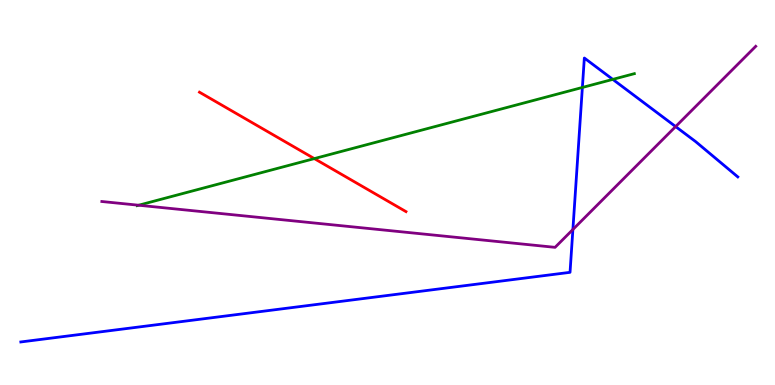[{'lines': ['blue', 'red'], 'intersections': []}, {'lines': ['green', 'red'], 'intersections': [{'x': 4.06, 'y': 5.88}]}, {'lines': ['purple', 'red'], 'intersections': []}, {'lines': ['blue', 'green'], 'intersections': [{'x': 7.51, 'y': 7.73}, {'x': 7.91, 'y': 7.94}]}, {'lines': ['blue', 'purple'], 'intersections': [{'x': 7.39, 'y': 4.04}, {'x': 8.72, 'y': 6.71}]}, {'lines': ['green', 'purple'], 'intersections': [{'x': 1.79, 'y': 4.67}]}]